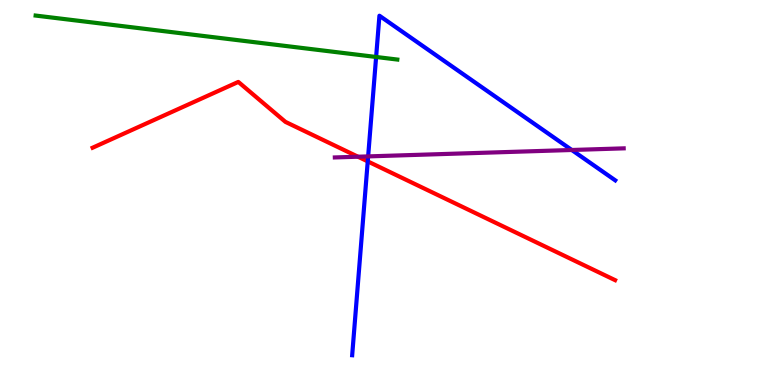[{'lines': ['blue', 'red'], 'intersections': [{'x': 4.74, 'y': 5.81}]}, {'lines': ['green', 'red'], 'intersections': []}, {'lines': ['purple', 'red'], 'intersections': [{'x': 4.62, 'y': 5.93}]}, {'lines': ['blue', 'green'], 'intersections': [{'x': 4.85, 'y': 8.52}]}, {'lines': ['blue', 'purple'], 'intersections': [{'x': 4.75, 'y': 5.94}, {'x': 7.38, 'y': 6.1}]}, {'lines': ['green', 'purple'], 'intersections': []}]